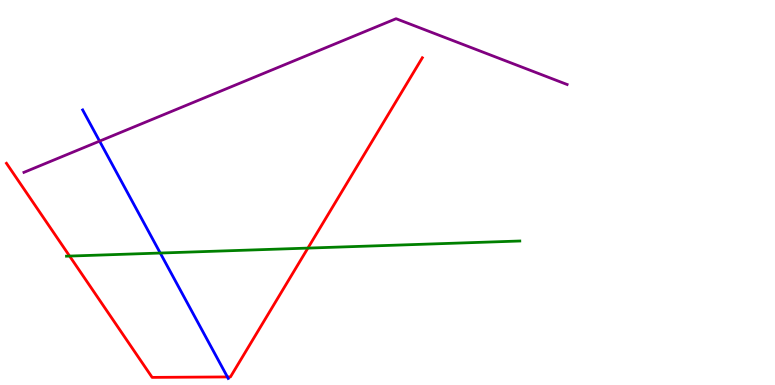[{'lines': ['blue', 'red'], 'intersections': [{'x': 2.93, 'y': 0.21}]}, {'lines': ['green', 'red'], 'intersections': [{'x': 0.898, 'y': 3.35}, {'x': 3.97, 'y': 3.56}]}, {'lines': ['purple', 'red'], 'intersections': []}, {'lines': ['blue', 'green'], 'intersections': [{'x': 2.07, 'y': 3.43}]}, {'lines': ['blue', 'purple'], 'intersections': [{'x': 1.28, 'y': 6.33}]}, {'lines': ['green', 'purple'], 'intersections': []}]